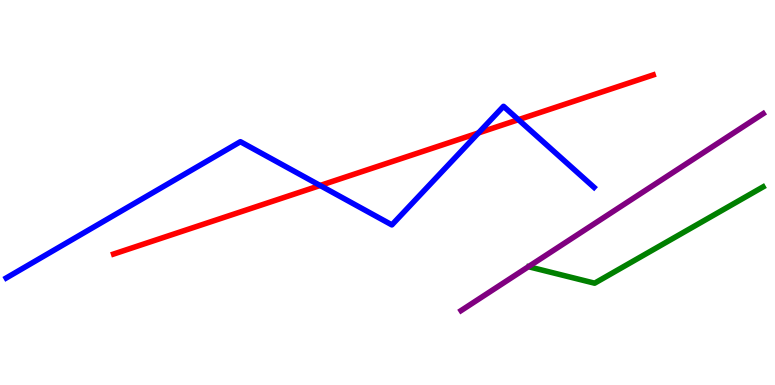[{'lines': ['blue', 'red'], 'intersections': [{'x': 4.13, 'y': 5.18}, {'x': 6.17, 'y': 6.55}, {'x': 6.69, 'y': 6.89}]}, {'lines': ['green', 'red'], 'intersections': []}, {'lines': ['purple', 'red'], 'intersections': []}, {'lines': ['blue', 'green'], 'intersections': []}, {'lines': ['blue', 'purple'], 'intersections': []}, {'lines': ['green', 'purple'], 'intersections': []}]